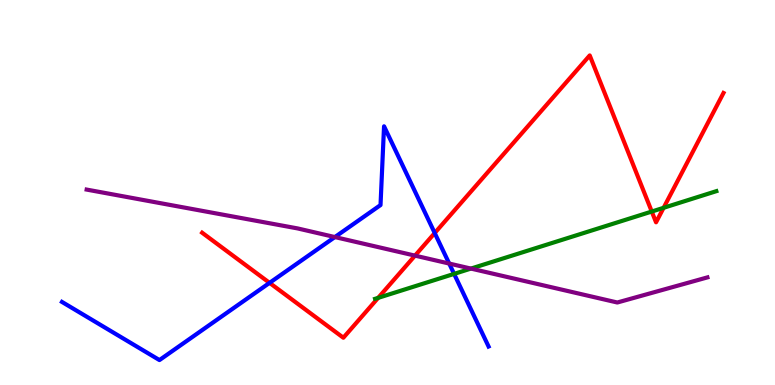[{'lines': ['blue', 'red'], 'intersections': [{'x': 3.48, 'y': 2.65}, {'x': 5.61, 'y': 3.95}]}, {'lines': ['green', 'red'], 'intersections': [{'x': 4.88, 'y': 2.26}, {'x': 8.41, 'y': 4.51}, {'x': 8.56, 'y': 4.6}]}, {'lines': ['purple', 'red'], 'intersections': [{'x': 5.35, 'y': 3.36}]}, {'lines': ['blue', 'green'], 'intersections': [{'x': 5.86, 'y': 2.89}]}, {'lines': ['blue', 'purple'], 'intersections': [{'x': 4.32, 'y': 3.84}, {'x': 5.8, 'y': 3.15}]}, {'lines': ['green', 'purple'], 'intersections': [{'x': 6.08, 'y': 3.02}]}]